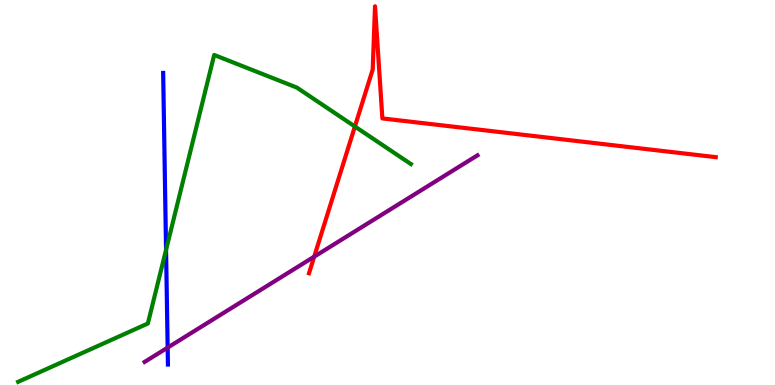[{'lines': ['blue', 'red'], 'intersections': []}, {'lines': ['green', 'red'], 'intersections': [{'x': 4.58, 'y': 6.71}]}, {'lines': ['purple', 'red'], 'intersections': [{'x': 4.05, 'y': 3.33}]}, {'lines': ['blue', 'green'], 'intersections': [{'x': 2.14, 'y': 3.51}]}, {'lines': ['blue', 'purple'], 'intersections': [{'x': 2.16, 'y': 0.971}]}, {'lines': ['green', 'purple'], 'intersections': []}]